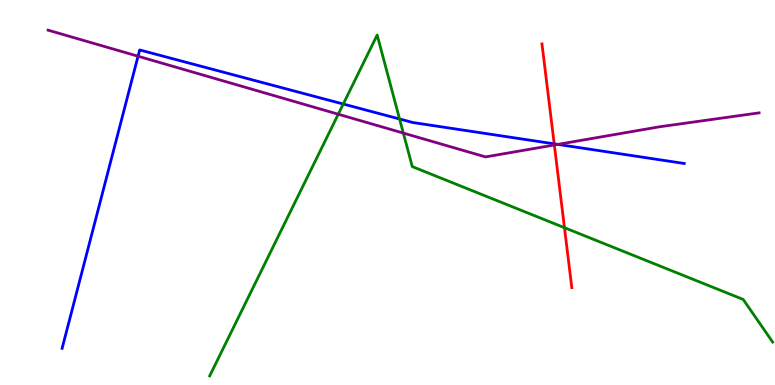[{'lines': ['blue', 'red'], 'intersections': [{'x': 7.15, 'y': 6.26}]}, {'lines': ['green', 'red'], 'intersections': [{'x': 7.28, 'y': 4.09}]}, {'lines': ['purple', 'red'], 'intersections': [{'x': 7.15, 'y': 6.23}]}, {'lines': ['blue', 'green'], 'intersections': [{'x': 4.43, 'y': 7.3}, {'x': 5.16, 'y': 6.91}]}, {'lines': ['blue', 'purple'], 'intersections': [{'x': 1.78, 'y': 8.54}, {'x': 7.2, 'y': 6.25}]}, {'lines': ['green', 'purple'], 'intersections': [{'x': 4.36, 'y': 7.03}, {'x': 5.2, 'y': 6.54}]}]